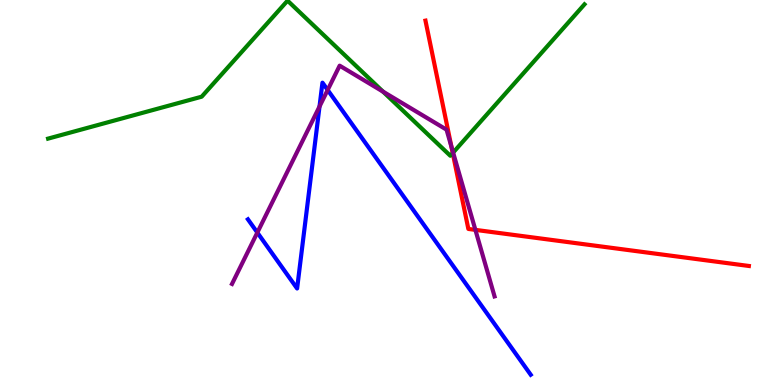[{'lines': ['blue', 'red'], 'intersections': []}, {'lines': ['green', 'red'], 'intersections': [{'x': 5.84, 'y': 6.03}]}, {'lines': ['purple', 'red'], 'intersections': [{'x': 5.82, 'y': 6.19}, {'x': 6.13, 'y': 4.03}]}, {'lines': ['blue', 'green'], 'intersections': []}, {'lines': ['blue', 'purple'], 'intersections': [{'x': 3.32, 'y': 3.96}, {'x': 4.12, 'y': 7.23}, {'x': 4.23, 'y': 7.66}]}, {'lines': ['green', 'purple'], 'intersections': [{'x': 4.94, 'y': 7.62}, {'x': 5.85, 'y': 6.04}]}]